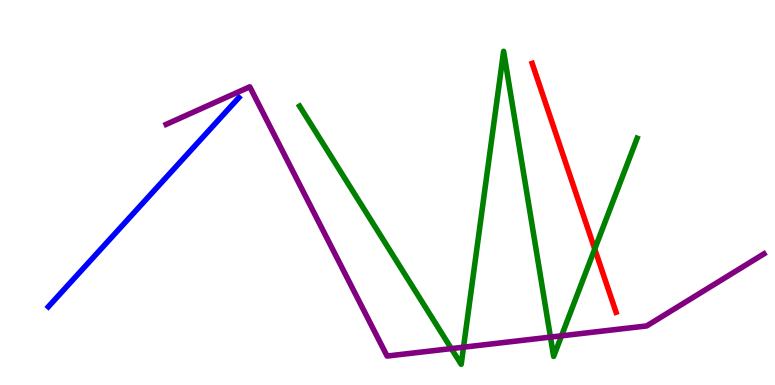[{'lines': ['blue', 'red'], 'intersections': []}, {'lines': ['green', 'red'], 'intersections': [{'x': 7.67, 'y': 3.53}]}, {'lines': ['purple', 'red'], 'intersections': []}, {'lines': ['blue', 'green'], 'intersections': []}, {'lines': ['blue', 'purple'], 'intersections': []}, {'lines': ['green', 'purple'], 'intersections': [{'x': 5.82, 'y': 0.945}, {'x': 5.98, 'y': 0.982}, {'x': 7.1, 'y': 1.24}, {'x': 7.25, 'y': 1.28}]}]